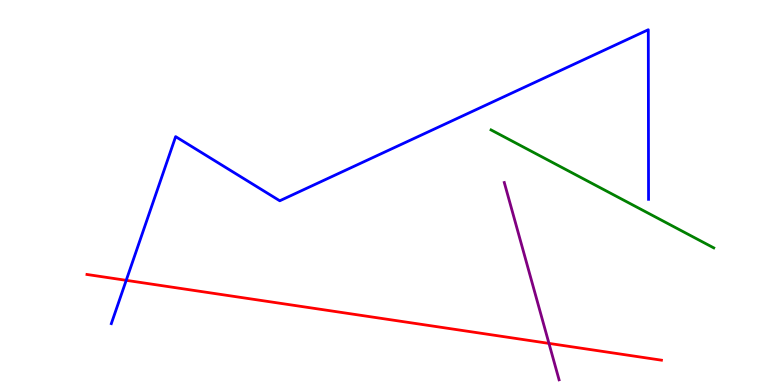[{'lines': ['blue', 'red'], 'intersections': [{'x': 1.63, 'y': 2.72}]}, {'lines': ['green', 'red'], 'intersections': []}, {'lines': ['purple', 'red'], 'intersections': [{'x': 7.08, 'y': 1.08}]}, {'lines': ['blue', 'green'], 'intersections': []}, {'lines': ['blue', 'purple'], 'intersections': []}, {'lines': ['green', 'purple'], 'intersections': []}]